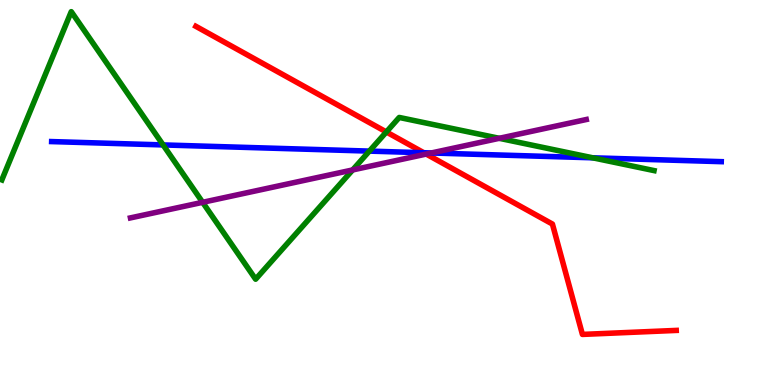[{'lines': ['blue', 'red'], 'intersections': [{'x': 5.47, 'y': 6.03}]}, {'lines': ['green', 'red'], 'intersections': [{'x': 4.99, 'y': 6.57}]}, {'lines': ['purple', 'red'], 'intersections': [{'x': 5.5, 'y': 6.0}]}, {'lines': ['blue', 'green'], 'intersections': [{'x': 2.1, 'y': 6.24}, {'x': 4.77, 'y': 6.08}, {'x': 7.65, 'y': 5.9}]}, {'lines': ['blue', 'purple'], 'intersections': [{'x': 5.57, 'y': 6.03}]}, {'lines': ['green', 'purple'], 'intersections': [{'x': 2.61, 'y': 4.75}, {'x': 4.55, 'y': 5.59}, {'x': 6.44, 'y': 6.41}]}]